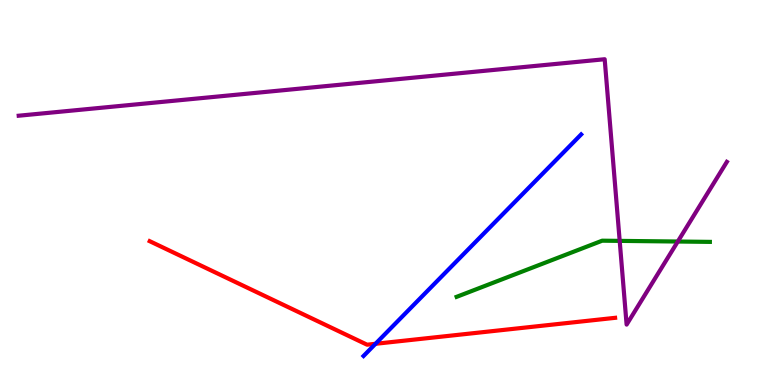[{'lines': ['blue', 'red'], 'intersections': [{'x': 4.85, 'y': 1.07}]}, {'lines': ['green', 'red'], 'intersections': []}, {'lines': ['purple', 'red'], 'intersections': []}, {'lines': ['blue', 'green'], 'intersections': []}, {'lines': ['blue', 'purple'], 'intersections': []}, {'lines': ['green', 'purple'], 'intersections': [{'x': 8.0, 'y': 3.74}, {'x': 8.75, 'y': 3.73}]}]